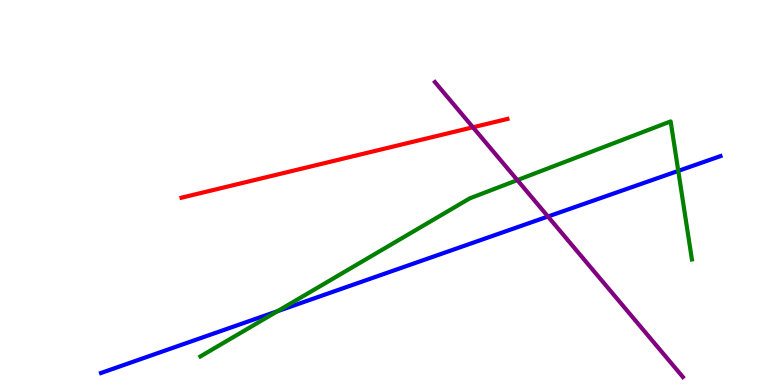[{'lines': ['blue', 'red'], 'intersections': []}, {'lines': ['green', 'red'], 'intersections': []}, {'lines': ['purple', 'red'], 'intersections': [{'x': 6.1, 'y': 6.69}]}, {'lines': ['blue', 'green'], 'intersections': [{'x': 3.58, 'y': 1.92}, {'x': 8.75, 'y': 5.56}]}, {'lines': ['blue', 'purple'], 'intersections': [{'x': 7.07, 'y': 4.38}]}, {'lines': ['green', 'purple'], 'intersections': [{'x': 6.68, 'y': 5.32}]}]